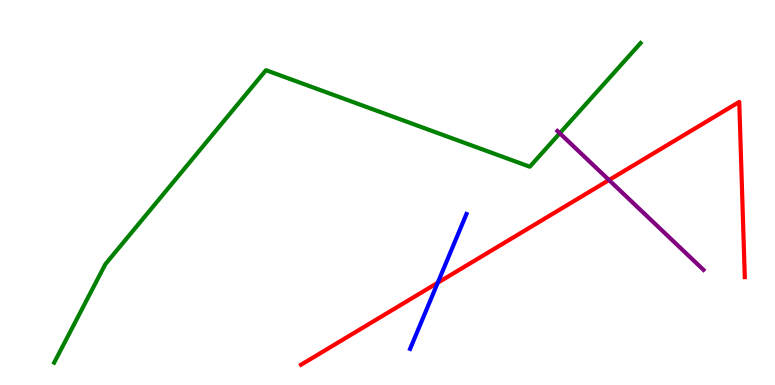[{'lines': ['blue', 'red'], 'intersections': [{'x': 5.65, 'y': 2.66}]}, {'lines': ['green', 'red'], 'intersections': []}, {'lines': ['purple', 'red'], 'intersections': [{'x': 7.86, 'y': 5.32}]}, {'lines': ['blue', 'green'], 'intersections': []}, {'lines': ['blue', 'purple'], 'intersections': []}, {'lines': ['green', 'purple'], 'intersections': [{'x': 7.22, 'y': 6.54}]}]